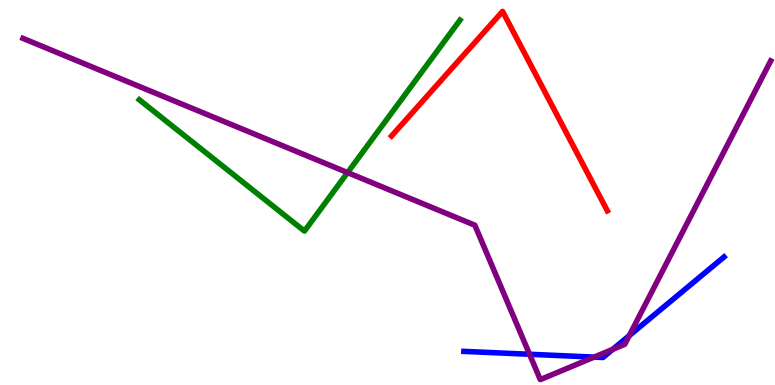[{'lines': ['blue', 'red'], 'intersections': []}, {'lines': ['green', 'red'], 'intersections': []}, {'lines': ['purple', 'red'], 'intersections': []}, {'lines': ['blue', 'green'], 'intersections': []}, {'lines': ['blue', 'purple'], 'intersections': [{'x': 6.83, 'y': 0.798}, {'x': 7.67, 'y': 0.724}, {'x': 7.91, 'y': 0.927}, {'x': 8.12, 'y': 1.28}]}, {'lines': ['green', 'purple'], 'intersections': [{'x': 4.48, 'y': 5.52}]}]